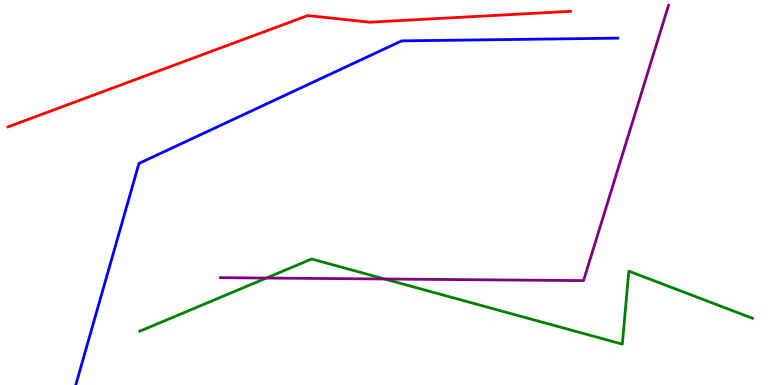[{'lines': ['blue', 'red'], 'intersections': []}, {'lines': ['green', 'red'], 'intersections': []}, {'lines': ['purple', 'red'], 'intersections': []}, {'lines': ['blue', 'green'], 'intersections': []}, {'lines': ['blue', 'purple'], 'intersections': []}, {'lines': ['green', 'purple'], 'intersections': [{'x': 3.44, 'y': 2.78}, {'x': 4.96, 'y': 2.75}]}]